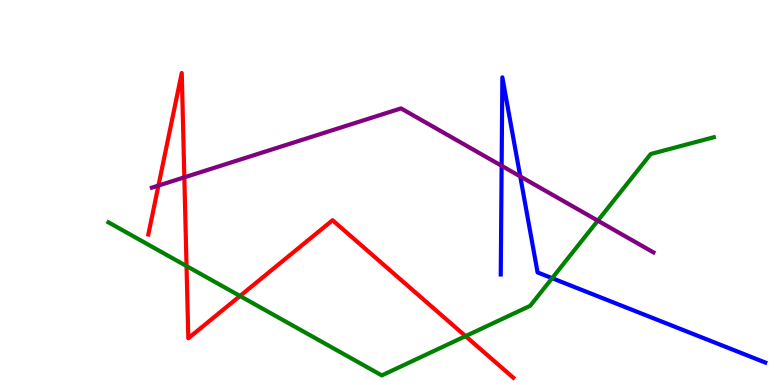[{'lines': ['blue', 'red'], 'intersections': []}, {'lines': ['green', 'red'], 'intersections': [{'x': 2.41, 'y': 3.09}, {'x': 3.1, 'y': 2.31}, {'x': 6.01, 'y': 1.27}]}, {'lines': ['purple', 'red'], 'intersections': [{'x': 2.04, 'y': 5.18}, {'x': 2.38, 'y': 5.39}]}, {'lines': ['blue', 'green'], 'intersections': [{'x': 7.12, 'y': 2.77}]}, {'lines': ['blue', 'purple'], 'intersections': [{'x': 6.47, 'y': 5.69}, {'x': 6.71, 'y': 5.42}]}, {'lines': ['green', 'purple'], 'intersections': [{'x': 7.71, 'y': 4.27}]}]